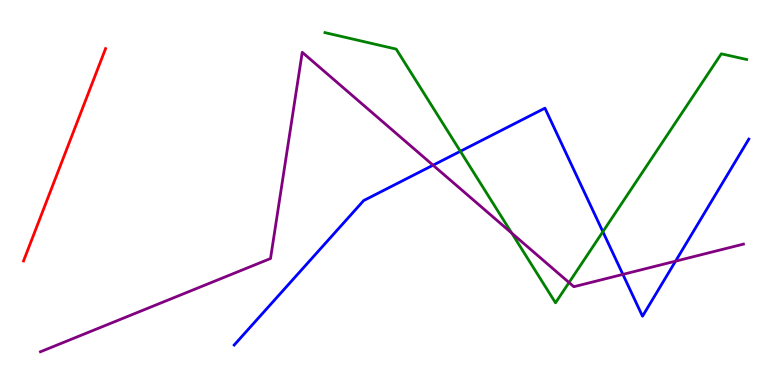[{'lines': ['blue', 'red'], 'intersections': []}, {'lines': ['green', 'red'], 'intersections': []}, {'lines': ['purple', 'red'], 'intersections': []}, {'lines': ['blue', 'green'], 'intersections': [{'x': 5.94, 'y': 6.07}, {'x': 7.78, 'y': 3.98}]}, {'lines': ['blue', 'purple'], 'intersections': [{'x': 5.59, 'y': 5.71}, {'x': 8.04, 'y': 2.87}, {'x': 8.72, 'y': 3.22}]}, {'lines': ['green', 'purple'], 'intersections': [{'x': 6.6, 'y': 3.94}, {'x': 7.34, 'y': 2.66}]}]